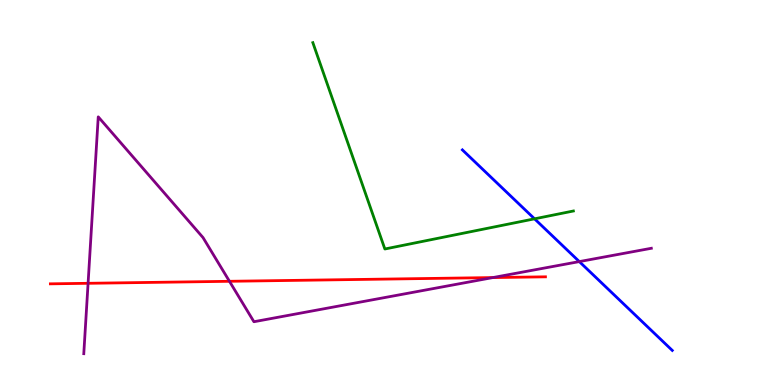[{'lines': ['blue', 'red'], 'intersections': []}, {'lines': ['green', 'red'], 'intersections': []}, {'lines': ['purple', 'red'], 'intersections': [{'x': 1.14, 'y': 2.64}, {'x': 2.96, 'y': 2.69}, {'x': 6.36, 'y': 2.79}]}, {'lines': ['blue', 'green'], 'intersections': [{'x': 6.9, 'y': 4.32}]}, {'lines': ['blue', 'purple'], 'intersections': [{'x': 7.47, 'y': 3.21}]}, {'lines': ['green', 'purple'], 'intersections': []}]